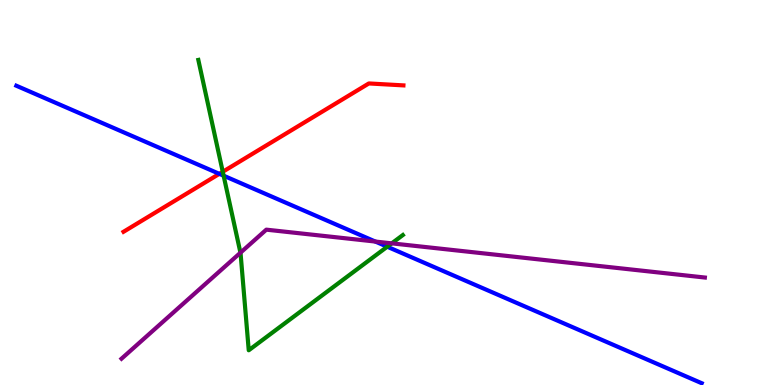[{'lines': ['blue', 'red'], 'intersections': [{'x': 2.83, 'y': 5.48}]}, {'lines': ['green', 'red'], 'intersections': [{'x': 2.87, 'y': 5.54}]}, {'lines': ['purple', 'red'], 'intersections': []}, {'lines': ['blue', 'green'], 'intersections': [{'x': 2.89, 'y': 5.44}, {'x': 5.0, 'y': 3.59}]}, {'lines': ['blue', 'purple'], 'intersections': [{'x': 4.84, 'y': 3.73}]}, {'lines': ['green', 'purple'], 'intersections': [{'x': 3.1, 'y': 3.44}, {'x': 5.05, 'y': 3.68}]}]